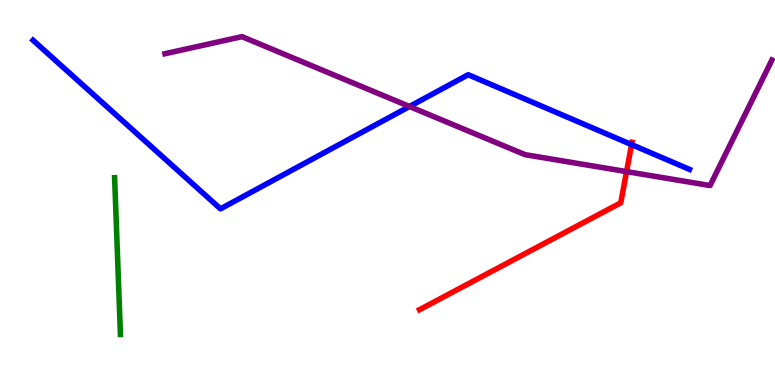[{'lines': ['blue', 'red'], 'intersections': [{'x': 8.15, 'y': 6.24}]}, {'lines': ['green', 'red'], 'intersections': []}, {'lines': ['purple', 'red'], 'intersections': [{'x': 8.08, 'y': 5.54}]}, {'lines': ['blue', 'green'], 'intersections': []}, {'lines': ['blue', 'purple'], 'intersections': [{'x': 5.28, 'y': 7.23}]}, {'lines': ['green', 'purple'], 'intersections': []}]